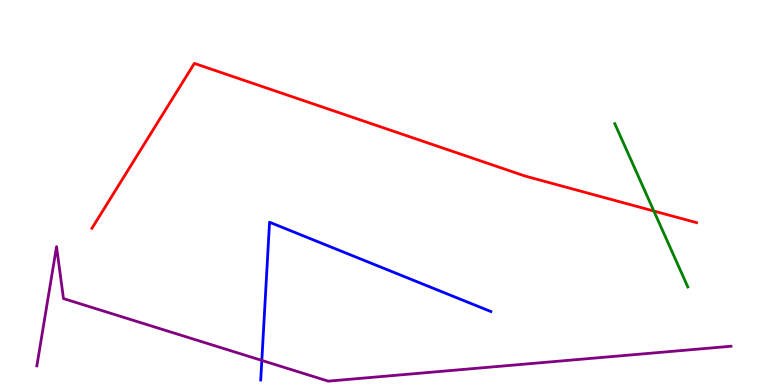[{'lines': ['blue', 'red'], 'intersections': []}, {'lines': ['green', 'red'], 'intersections': [{'x': 8.44, 'y': 4.52}]}, {'lines': ['purple', 'red'], 'intersections': []}, {'lines': ['blue', 'green'], 'intersections': []}, {'lines': ['blue', 'purple'], 'intersections': [{'x': 3.38, 'y': 0.638}]}, {'lines': ['green', 'purple'], 'intersections': []}]